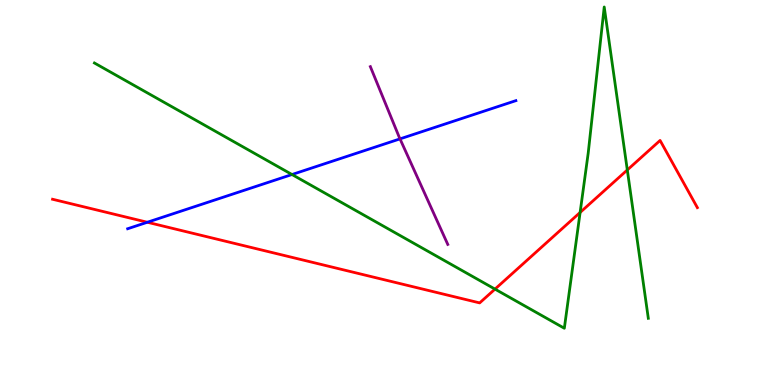[{'lines': ['blue', 'red'], 'intersections': [{'x': 1.9, 'y': 4.23}]}, {'lines': ['green', 'red'], 'intersections': [{'x': 6.39, 'y': 2.49}, {'x': 7.49, 'y': 4.48}, {'x': 8.09, 'y': 5.59}]}, {'lines': ['purple', 'red'], 'intersections': []}, {'lines': ['blue', 'green'], 'intersections': [{'x': 3.77, 'y': 5.47}]}, {'lines': ['blue', 'purple'], 'intersections': [{'x': 5.16, 'y': 6.39}]}, {'lines': ['green', 'purple'], 'intersections': []}]